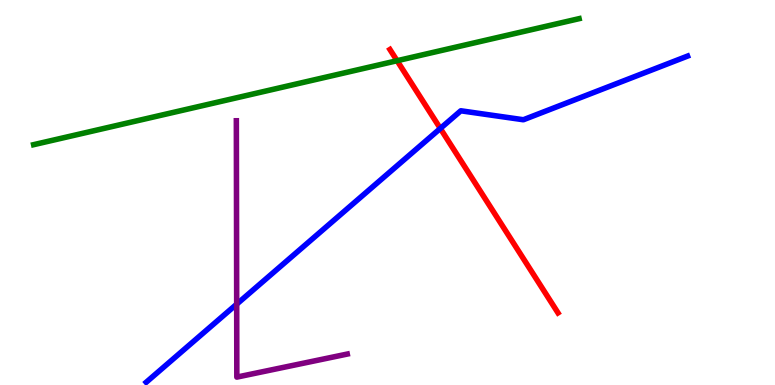[{'lines': ['blue', 'red'], 'intersections': [{'x': 5.68, 'y': 6.66}]}, {'lines': ['green', 'red'], 'intersections': [{'x': 5.12, 'y': 8.42}]}, {'lines': ['purple', 'red'], 'intersections': []}, {'lines': ['blue', 'green'], 'intersections': []}, {'lines': ['blue', 'purple'], 'intersections': [{'x': 3.05, 'y': 2.1}]}, {'lines': ['green', 'purple'], 'intersections': []}]